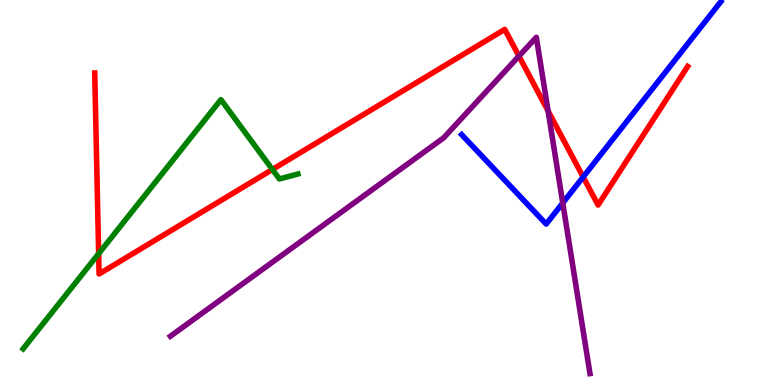[{'lines': ['blue', 'red'], 'intersections': [{'x': 7.52, 'y': 5.4}]}, {'lines': ['green', 'red'], 'intersections': [{'x': 1.27, 'y': 3.41}, {'x': 3.51, 'y': 5.6}]}, {'lines': ['purple', 'red'], 'intersections': [{'x': 6.7, 'y': 8.54}, {'x': 7.07, 'y': 7.12}]}, {'lines': ['blue', 'green'], 'intersections': []}, {'lines': ['blue', 'purple'], 'intersections': [{'x': 7.26, 'y': 4.73}]}, {'lines': ['green', 'purple'], 'intersections': []}]